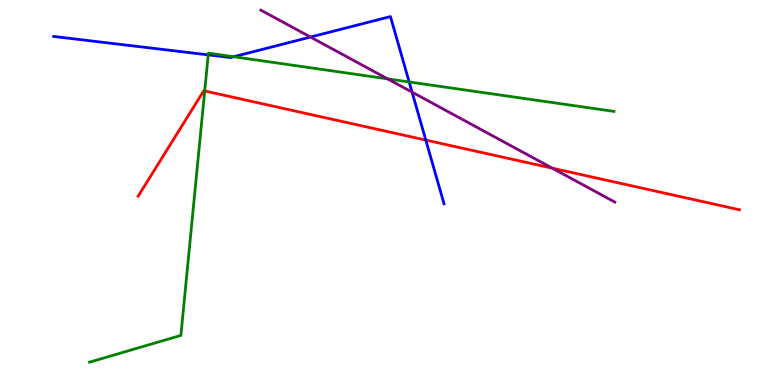[{'lines': ['blue', 'red'], 'intersections': [{'x': 5.49, 'y': 6.36}]}, {'lines': ['green', 'red'], 'intersections': [{'x': 2.64, 'y': 7.64}]}, {'lines': ['purple', 'red'], 'intersections': [{'x': 7.13, 'y': 5.63}]}, {'lines': ['blue', 'green'], 'intersections': [{'x': 2.69, 'y': 8.58}, {'x': 3.01, 'y': 8.53}, {'x': 5.28, 'y': 7.87}]}, {'lines': ['blue', 'purple'], 'intersections': [{'x': 4.01, 'y': 9.04}, {'x': 5.32, 'y': 7.61}]}, {'lines': ['green', 'purple'], 'intersections': [{'x': 5.0, 'y': 7.95}]}]